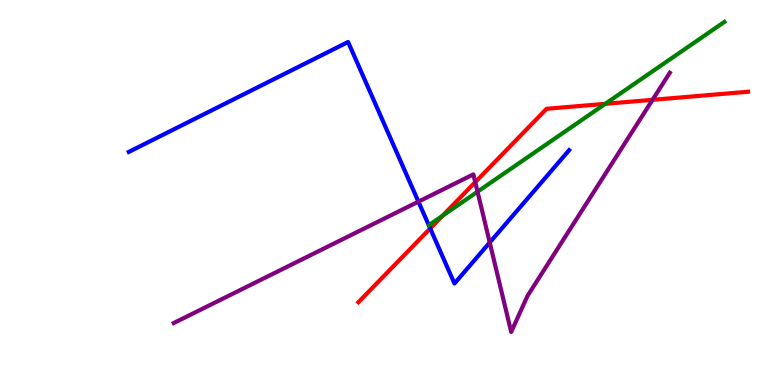[{'lines': ['blue', 'red'], 'intersections': [{'x': 5.55, 'y': 4.07}]}, {'lines': ['green', 'red'], 'intersections': [{'x': 5.71, 'y': 4.4}, {'x': 7.81, 'y': 7.3}]}, {'lines': ['purple', 'red'], 'intersections': [{'x': 6.13, 'y': 5.27}, {'x': 8.42, 'y': 7.41}]}, {'lines': ['blue', 'green'], 'intersections': []}, {'lines': ['blue', 'purple'], 'intersections': [{'x': 5.4, 'y': 4.76}, {'x': 6.32, 'y': 3.7}]}, {'lines': ['green', 'purple'], 'intersections': [{'x': 6.16, 'y': 5.02}]}]